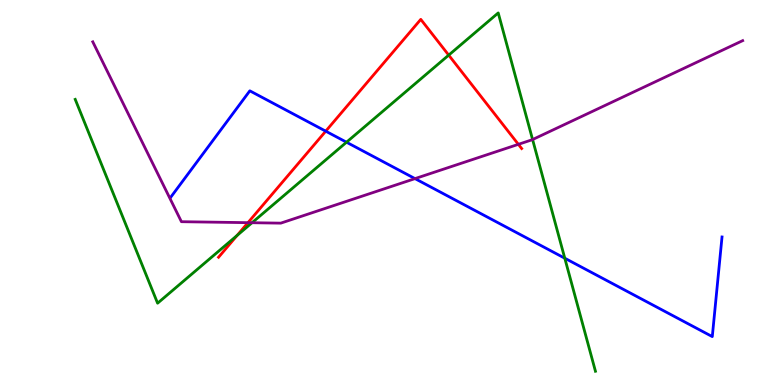[{'lines': ['blue', 'red'], 'intersections': [{'x': 4.2, 'y': 6.59}]}, {'lines': ['green', 'red'], 'intersections': [{'x': 3.06, 'y': 3.88}, {'x': 5.79, 'y': 8.57}]}, {'lines': ['purple', 'red'], 'intersections': [{'x': 3.2, 'y': 4.22}, {'x': 6.69, 'y': 6.25}]}, {'lines': ['blue', 'green'], 'intersections': [{'x': 4.47, 'y': 6.31}, {'x': 7.29, 'y': 3.29}]}, {'lines': ['blue', 'purple'], 'intersections': [{'x': 5.35, 'y': 5.36}]}, {'lines': ['green', 'purple'], 'intersections': [{'x': 3.25, 'y': 4.21}, {'x': 6.87, 'y': 6.38}]}]